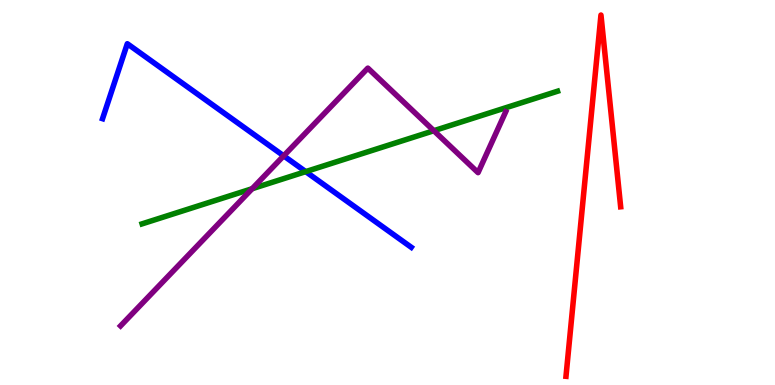[{'lines': ['blue', 'red'], 'intersections': []}, {'lines': ['green', 'red'], 'intersections': []}, {'lines': ['purple', 'red'], 'intersections': []}, {'lines': ['blue', 'green'], 'intersections': [{'x': 3.94, 'y': 5.54}]}, {'lines': ['blue', 'purple'], 'intersections': [{'x': 3.66, 'y': 5.95}]}, {'lines': ['green', 'purple'], 'intersections': [{'x': 3.25, 'y': 5.1}, {'x': 5.6, 'y': 6.6}]}]